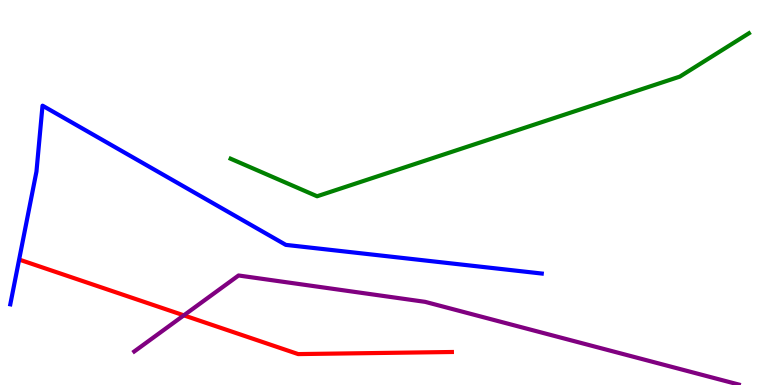[{'lines': ['blue', 'red'], 'intersections': []}, {'lines': ['green', 'red'], 'intersections': []}, {'lines': ['purple', 'red'], 'intersections': [{'x': 2.37, 'y': 1.81}]}, {'lines': ['blue', 'green'], 'intersections': []}, {'lines': ['blue', 'purple'], 'intersections': []}, {'lines': ['green', 'purple'], 'intersections': []}]